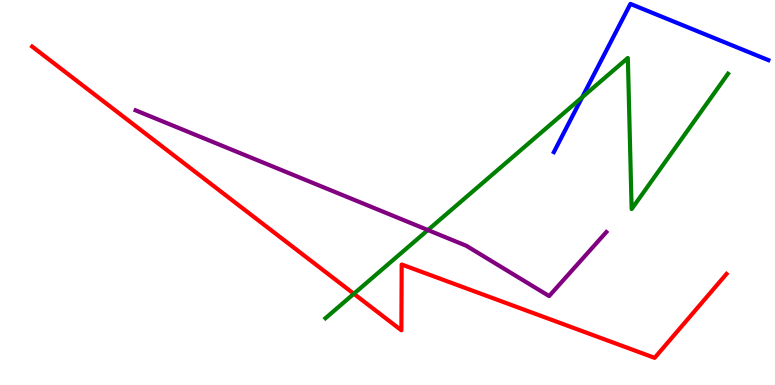[{'lines': ['blue', 'red'], 'intersections': []}, {'lines': ['green', 'red'], 'intersections': [{'x': 4.57, 'y': 2.37}]}, {'lines': ['purple', 'red'], 'intersections': []}, {'lines': ['blue', 'green'], 'intersections': [{'x': 7.51, 'y': 7.47}]}, {'lines': ['blue', 'purple'], 'intersections': []}, {'lines': ['green', 'purple'], 'intersections': [{'x': 5.52, 'y': 4.02}]}]